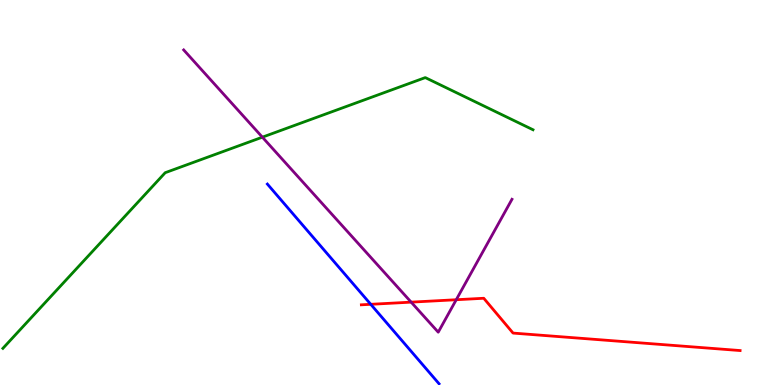[{'lines': ['blue', 'red'], 'intersections': [{'x': 4.78, 'y': 2.1}]}, {'lines': ['green', 'red'], 'intersections': []}, {'lines': ['purple', 'red'], 'intersections': [{'x': 5.31, 'y': 2.15}, {'x': 5.89, 'y': 2.21}]}, {'lines': ['blue', 'green'], 'intersections': []}, {'lines': ['blue', 'purple'], 'intersections': []}, {'lines': ['green', 'purple'], 'intersections': [{'x': 3.39, 'y': 6.44}]}]